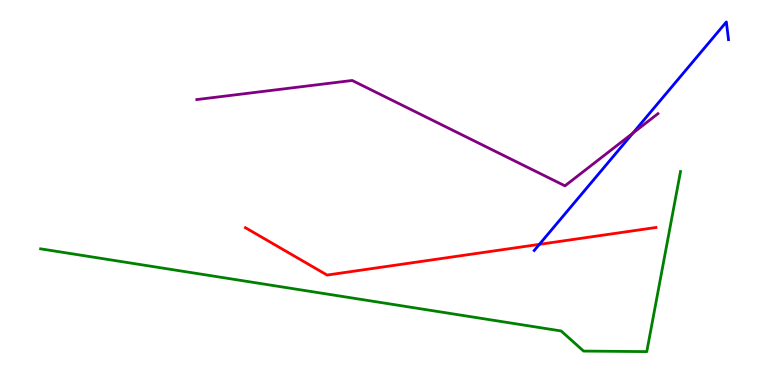[{'lines': ['blue', 'red'], 'intersections': [{'x': 6.96, 'y': 3.65}]}, {'lines': ['green', 'red'], 'intersections': []}, {'lines': ['purple', 'red'], 'intersections': []}, {'lines': ['blue', 'green'], 'intersections': []}, {'lines': ['blue', 'purple'], 'intersections': [{'x': 8.17, 'y': 6.54}]}, {'lines': ['green', 'purple'], 'intersections': []}]